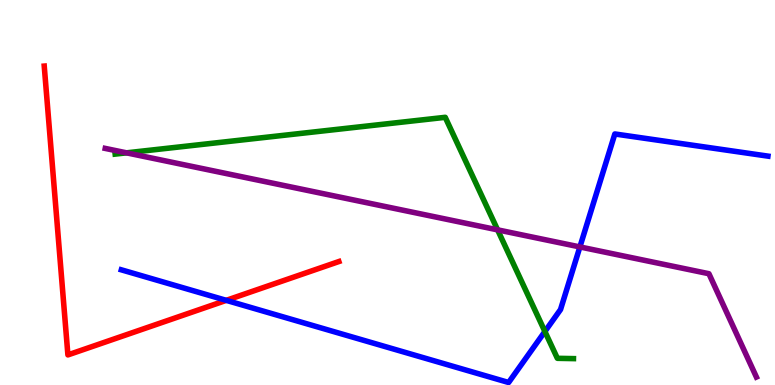[{'lines': ['blue', 'red'], 'intersections': [{'x': 2.92, 'y': 2.2}]}, {'lines': ['green', 'red'], 'intersections': []}, {'lines': ['purple', 'red'], 'intersections': []}, {'lines': ['blue', 'green'], 'intersections': [{'x': 7.03, 'y': 1.39}]}, {'lines': ['blue', 'purple'], 'intersections': [{'x': 7.48, 'y': 3.59}]}, {'lines': ['green', 'purple'], 'intersections': [{'x': 1.63, 'y': 6.03}, {'x': 6.42, 'y': 4.03}]}]